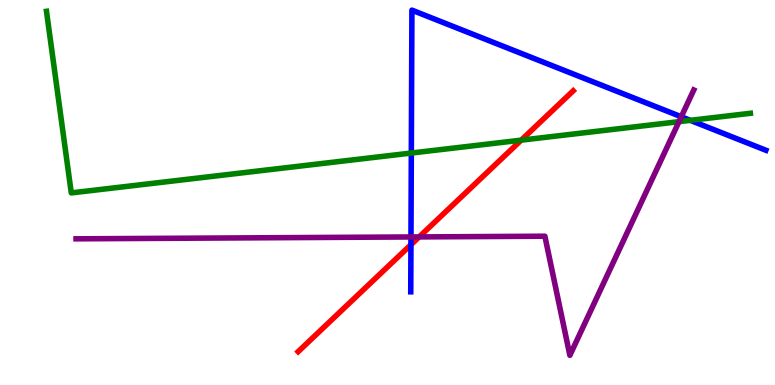[{'lines': ['blue', 'red'], 'intersections': [{'x': 5.3, 'y': 3.64}]}, {'lines': ['green', 'red'], 'intersections': [{'x': 6.72, 'y': 6.36}]}, {'lines': ['purple', 'red'], 'intersections': [{'x': 5.41, 'y': 3.85}]}, {'lines': ['blue', 'green'], 'intersections': [{'x': 5.31, 'y': 6.02}, {'x': 8.91, 'y': 6.87}]}, {'lines': ['blue', 'purple'], 'intersections': [{'x': 5.3, 'y': 3.85}, {'x': 8.79, 'y': 6.97}]}, {'lines': ['green', 'purple'], 'intersections': [{'x': 8.76, 'y': 6.84}]}]